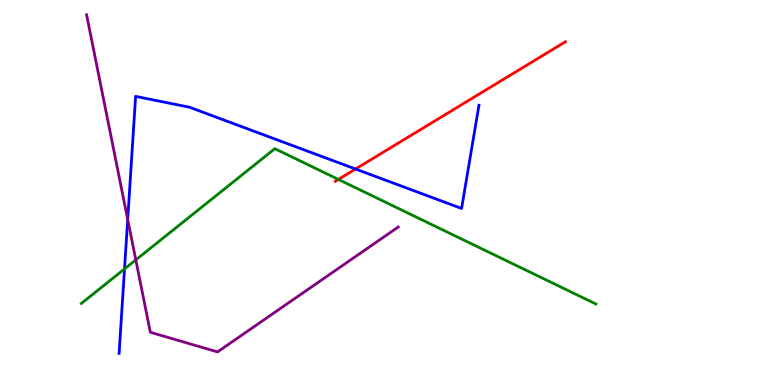[{'lines': ['blue', 'red'], 'intersections': [{'x': 4.59, 'y': 5.61}]}, {'lines': ['green', 'red'], 'intersections': [{'x': 4.37, 'y': 5.34}]}, {'lines': ['purple', 'red'], 'intersections': []}, {'lines': ['blue', 'green'], 'intersections': [{'x': 1.61, 'y': 3.02}]}, {'lines': ['blue', 'purple'], 'intersections': [{'x': 1.65, 'y': 4.3}]}, {'lines': ['green', 'purple'], 'intersections': [{'x': 1.75, 'y': 3.25}]}]